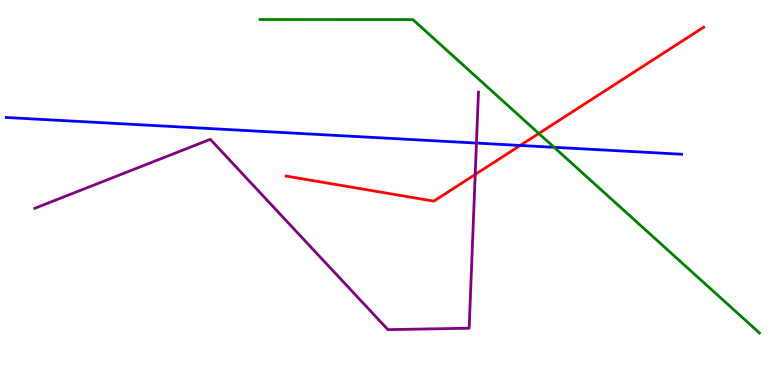[{'lines': ['blue', 'red'], 'intersections': [{'x': 6.71, 'y': 6.22}]}, {'lines': ['green', 'red'], 'intersections': [{'x': 6.95, 'y': 6.53}]}, {'lines': ['purple', 'red'], 'intersections': [{'x': 6.13, 'y': 5.47}]}, {'lines': ['blue', 'green'], 'intersections': [{'x': 7.15, 'y': 6.17}]}, {'lines': ['blue', 'purple'], 'intersections': [{'x': 6.15, 'y': 6.28}]}, {'lines': ['green', 'purple'], 'intersections': []}]